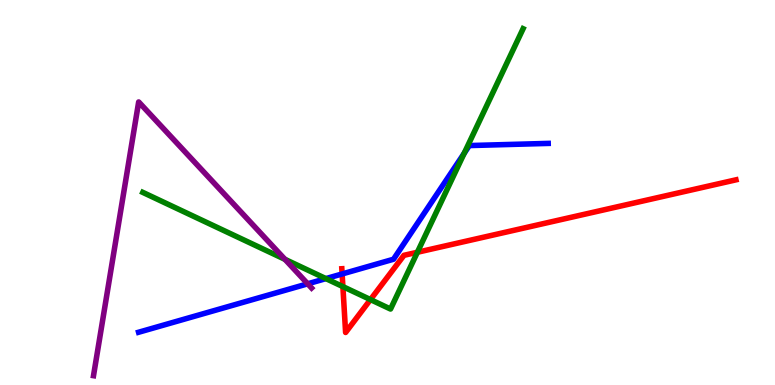[{'lines': ['blue', 'red'], 'intersections': [{'x': 4.41, 'y': 2.88}]}, {'lines': ['green', 'red'], 'intersections': [{'x': 4.42, 'y': 2.56}, {'x': 4.78, 'y': 2.22}, {'x': 5.39, 'y': 3.45}]}, {'lines': ['purple', 'red'], 'intersections': []}, {'lines': ['blue', 'green'], 'intersections': [{'x': 4.21, 'y': 2.76}, {'x': 5.99, 'y': 6.02}]}, {'lines': ['blue', 'purple'], 'intersections': [{'x': 3.97, 'y': 2.63}]}, {'lines': ['green', 'purple'], 'intersections': [{'x': 3.68, 'y': 3.26}]}]